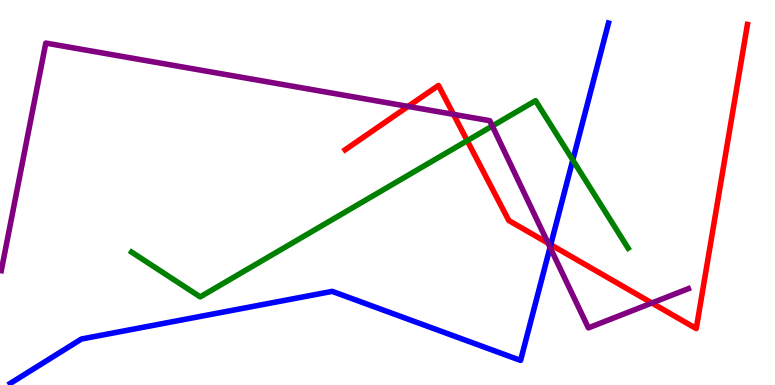[{'lines': ['blue', 'red'], 'intersections': [{'x': 7.11, 'y': 3.64}]}, {'lines': ['green', 'red'], 'intersections': [{'x': 6.03, 'y': 6.35}]}, {'lines': ['purple', 'red'], 'intersections': [{'x': 5.27, 'y': 7.24}, {'x': 5.85, 'y': 7.03}, {'x': 7.07, 'y': 3.68}, {'x': 8.41, 'y': 2.13}]}, {'lines': ['blue', 'green'], 'intersections': [{'x': 7.39, 'y': 5.84}]}, {'lines': ['blue', 'purple'], 'intersections': [{'x': 7.1, 'y': 3.58}]}, {'lines': ['green', 'purple'], 'intersections': [{'x': 6.35, 'y': 6.73}]}]